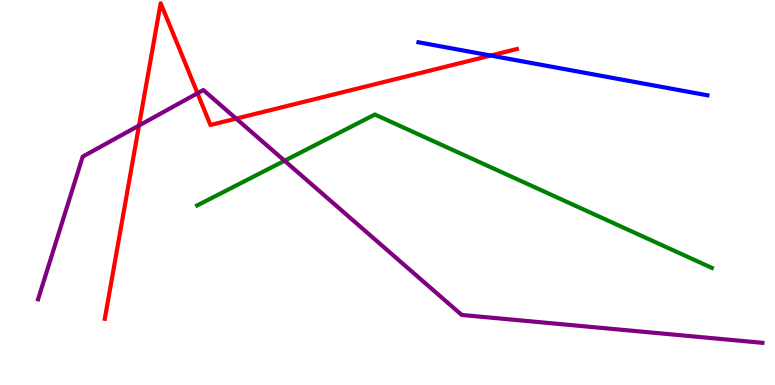[{'lines': ['blue', 'red'], 'intersections': [{'x': 6.33, 'y': 8.56}]}, {'lines': ['green', 'red'], 'intersections': []}, {'lines': ['purple', 'red'], 'intersections': [{'x': 1.79, 'y': 6.74}, {'x': 2.55, 'y': 7.58}, {'x': 3.05, 'y': 6.92}]}, {'lines': ['blue', 'green'], 'intersections': []}, {'lines': ['blue', 'purple'], 'intersections': []}, {'lines': ['green', 'purple'], 'intersections': [{'x': 3.67, 'y': 5.82}]}]